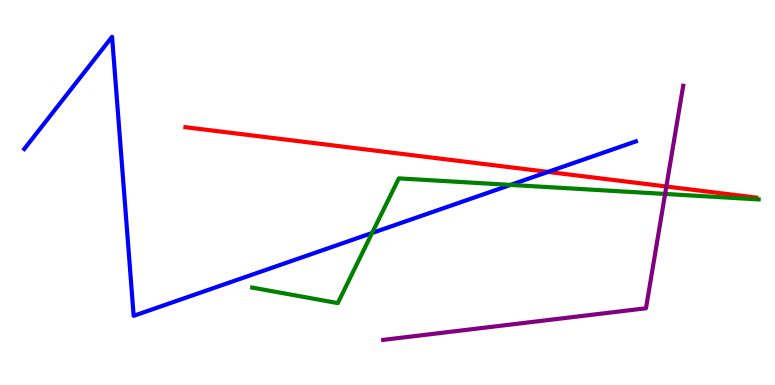[{'lines': ['blue', 'red'], 'intersections': [{'x': 7.07, 'y': 5.53}]}, {'lines': ['green', 'red'], 'intersections': []}, {'lines': ['purple', 'red'], 'intersections': [{'x': 8.6, 'y': 5.16}]}, {'lines': ['blue', 'green'], 'intersections': [{'x': 4.8, 'y': 3.95}, {'x': 6.59, 'y': 5.2}]}, {'lines': ['blue', 'purple'], 'intersections': []}, {'lines': ['green', 'purple'], 'intersections': [{'x': 8.58, 'y': 4.96}]}]